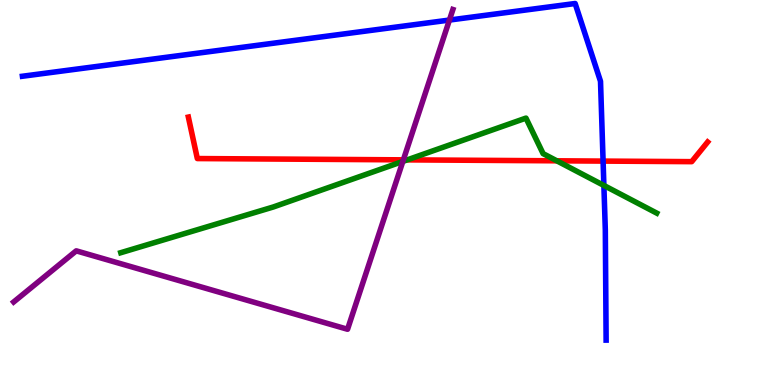[{'lines': ['blue', 'red'], 'intersections': [{'x': 7.78, 'y': 5.82}]}, {'lines': ['green', 'red'], 'intersections': [{'x': 5.25, 'y': 5.85}, {'x': 7.18, 'y': 5.82}]}, {'lines': ['purple', 'red'], 'intersections': [{'x': 5.2, 'y': 5.85}]}, {'lines': ['blue', 'green'], 'intersections': [{'x': 7.79, 'y': 5.18}]}, {'lines': ['blue', 'purple'], 'intersections': [{'x': 5.8, 'y': 9.48}]}, {'lines': ['green', 'purple'], 'intersections': [{'x': 5.2, 'y': 5.81}]}]